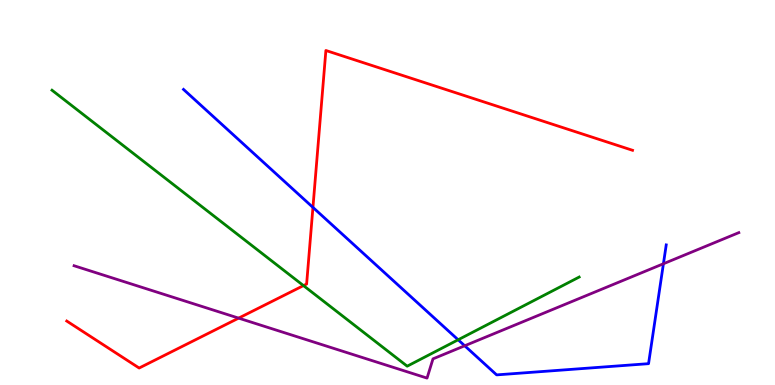[{'lines': ['blue', 'red'], 'intersections': [{'x': 4.04, 'y': 4.61}]}, {'lines': ['green', 'red'], 'intersections': [{'x': 3.92, 'y': 2.58}]}, {'lines': ['purple', 'red'], 'intersections': [{'x': 3.08, 'y': 1.74}]}, {'lines': ['blue', 'green'], 'intersections': [{'x': 5.91, 'y': 1.17}]}, {'lines': ['blue', 'purple'], 'intersections': [{'x': 6.0, 'y': 1.02}, {'x': 8.56, 'y': 3.15}]}, {'lines': ['green', 'purple'], 'intersections': []}]